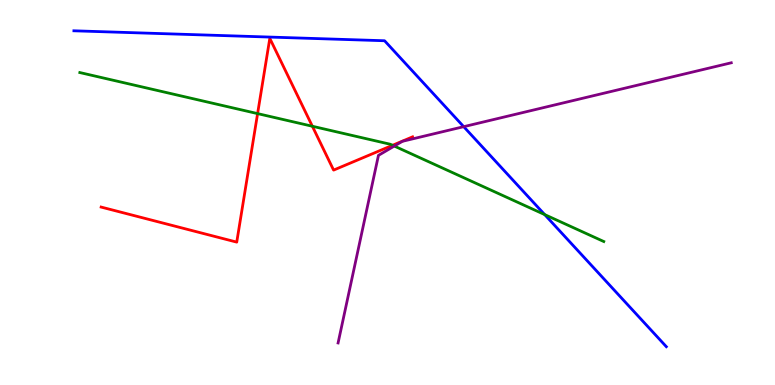[{'lines': ['blue', 'red'], 'intersections': []}, {'lines': ['green', 'red'], 'intersections': [{'x': 3.32, 'y': 7.05}, {'x': 4.03, 'y': 6.72}, {'x': 5.07, 'y': 6.23}]}, {'lines': ['purple', 'red'], 'intersections': []}, {'lines': ['blue', 'green'], 'intersections': [{'x': 7.03, 'y': 4.43}]}, {'lines': ['blue', 'purple'], 'intersections': [{'x': 5.98, 'y': 6.71}]}, {'lines': ['green', 'purple'], 'intersections': [{'x': 5.09, 'y': 6.21}]}]